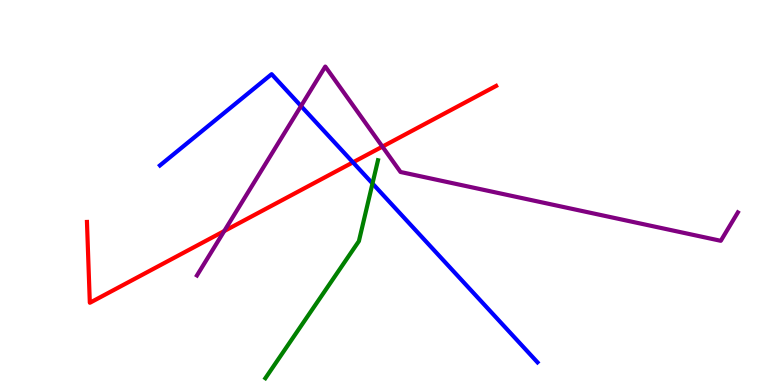[{'lines': ['blue', 'red'], 'intersections': [{'x': 4.55, 'y': 5.78}]}, {'lines': ['green', 'red'], 'intersections': []}, {'lines': ['purple', 'red'], 'intersections': [{'x': 2.89, 'y': 4.0}, {'x': 4.93, 'y': 6.19}]}, {'lines': ['blue', 'green'], 'intersections': [{'x': 4.81, 'y': 5.23}]}, {'lines': ['blue', 'purple'], 'intersections': [{'x': 3.88, 'y': 7.25}]}, {'lines': ['green', 'purple'], 'intersections': []}]